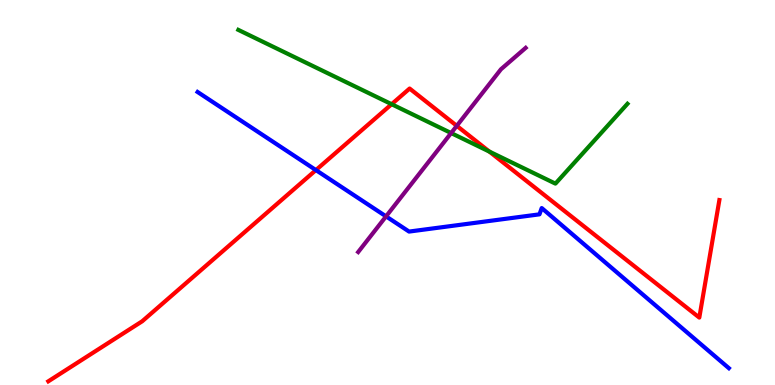[{'lines': ['blue', 'red'], 'intersections': [{'x': 4.08, 'y': 5.58}]}, {'lines': ['green', 'red'], 'intersections': [{'x': 5.05, 'y': 7.29}, {'x': 6.31, 'y': 6.06}]}, {'lines': ['purple', 'red'], 'intersections': [{'x': 5.89, 'y': 6.73}]}, {'lines': ['blue', 'green'], 'intersections': []}, {'lines': ['blue', 'purple'], 'intersections': [{'x': 4.98, 'y': 4.38}]}, {'lines': ['green', 'purple'], 'intersections': [{'x': 5.82, 'y': 6.54}]}]